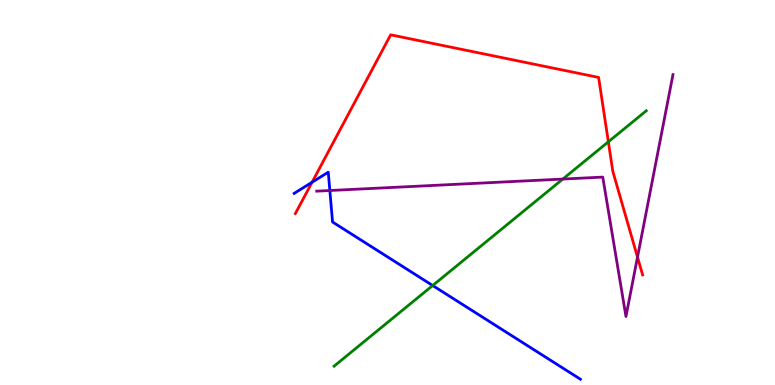[{'lines': ['blue', 'red'], 'intersections': [{'x': 4.03, 'y': 5.27}]}, {'lines': ['green', 'red'], 'intersections': [{'x': 7.85, 'y': 6.32}]}, {'lines': ['purple', 'red'], 'intersections': [{'x': 8.23, 'y': 3.32}]}, {'lines': ['blue', 'green'], 'intersections': [{'x': 5.58, 'y': 2.58}]}, {'lines': ['blue', 'purple'], 'intersections': [{'x': 4.26, 'y': 5.05}]}, {'lines': ['green', 'purple'], 'intersections': [{'x': 7.26, 'y': 5.35}]}]